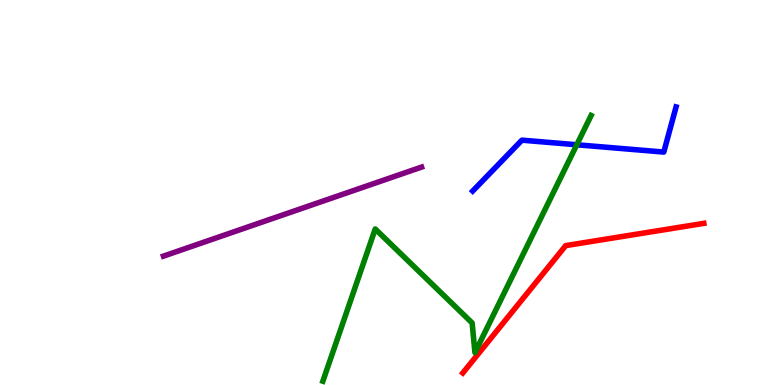[{'lines': ['blue', 'red'], 'intersections': []}, {'lines': ['green', 'red'], 'intersections': []}, {'lines': ['purple', 'red'], 'intersections': []}, {'lines': ['blue', 'green'], 'intersections': [{'x': 7.44, 'y': 6.24}]}, {'lines': ['blue', 'purple'], 'intersections': []}, {'lines': ['green', 'purple'], 'intersections': []}]